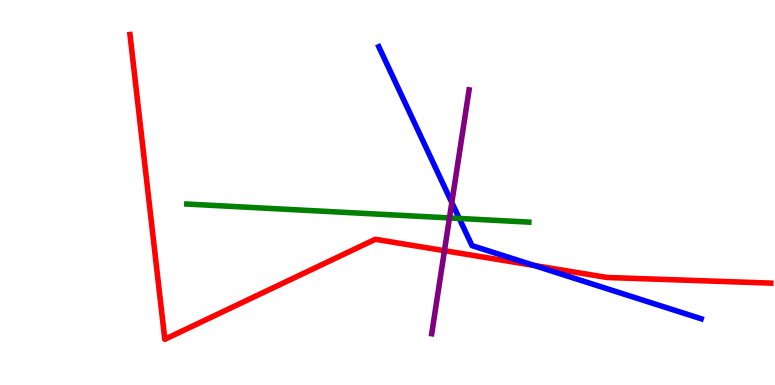[{'lines': ['blue', 'red'], 'intersections': [{'x': 6.89, 'y': 3.1}]}, {'lines': ['green', 'red'], 'intersections': []}, {'lines': ['purple', 'red'], 'intersections': [{'x': 5.73, 'y': 3.49}]}, {'lines': ['blue', 'green'], 'intersections': [{'x': 5.93, 'y': 4.33}]}, {'lines': ['blue', 'purple'], 'intersections': [{'x': 5.83, 'y': 4.74}]}, {'lines': ['green', 'purple'], 'intersections': [{'x': 5.8, 'y': 4.34}]}]